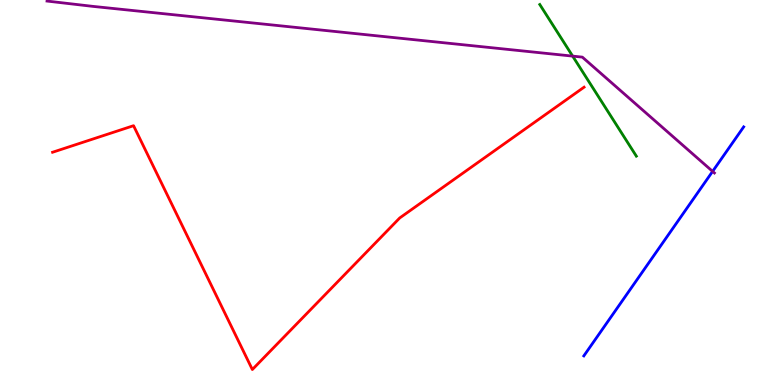[{'lines': ['blue', 'red'], 'intersections': []}, {'lines': ['green', 'red'], 'intersections': []}, {'lines': ['purple', 'red'], 'intersections': []}, {'lines': ['blue', 'green'], 'intersections': []}, {'lines': ['blue', 'purple'], 'intersections': [{'x': 9.2, 'y': 5.55}]}, {'lines': ['green', 'purple'], 'intersections': [{'x': 7.39, 'y': 8.54}]}]